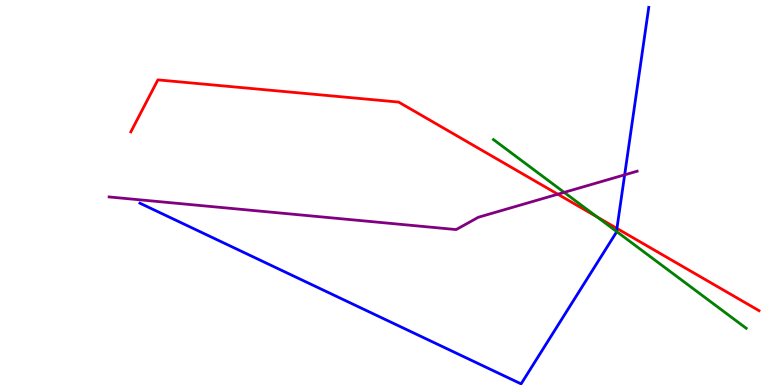[{'lines': ['blue', 'red'], 'intersections': [{'x': 7.96, 'y': 4.07}]}, {'lines': ['green', 'red'], 'intersections': [{'x': 7.7, 'y': 4.37}]}, {'lines': ['purple', 'red'], 'intersections': [{'x': 7.2, 'y': 4.96}]}, {'lines': ['blue', 'green'], 'intersections': [{'x': 7.95, 'y': 3.99}]}, {'lines': ['blue', 'purple'], 'intersections': [{'x': 8.06, 'y': 5.46}]}, {'lines': ['green', 'purple'], 'intersections': [{'x': 7.28, 'y': 5.0}]}]